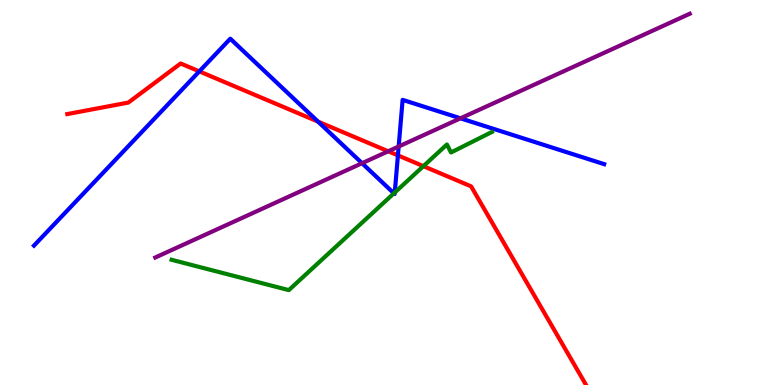[{'lines': ['blue', 'red'], 'intersections': [{'x': 2.57, 'y': 8.15}, {'x': 4.1, 'y': 6.84}, {'x': 5.13, 'y': 5.96}]}, {'lines': ['green', 'red'], 'intersections': [{'x': 5.46, 'y': 5.68}]}, {'lines': ['purple', 'red'], 'intersections': [{'x': 5.01, 'y': 6.07}]}, {'lines': ['blue', 'green'], 'intersections': [{'x': 5.08, 'y': 4.98}, {'x': 5.09, 'y': 5.0}]}, {'lines': ['blue', 'purple'], 'intersections': [{'x': 4.67, 'y': 5.76}, {'x': 5.14, 'y': 6.19}, {'x': 5.94, 'y': 6.93}]}, {'lines': ['green', 'purple'], 'intersections': []}]